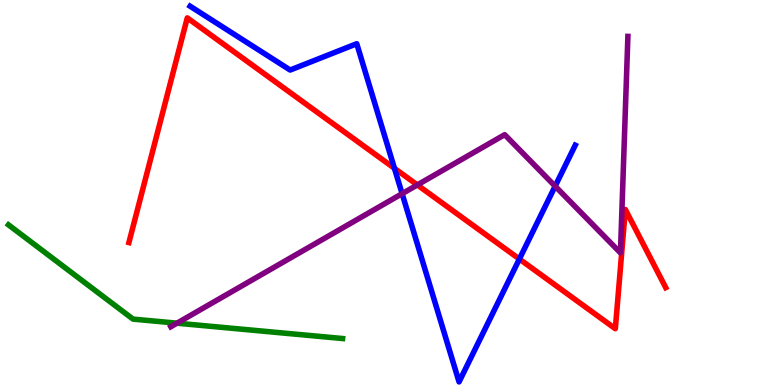[{'lines': ['blue', 'red'], 'intersections': [{'x': 5.09, 'y': 5.63}, {'x': 6.7, 'y': 3.27}]}, {'lines': ['green', 'red'], 'intersections': []}, {'lines': ['purple', 'red'], 'intersections': [{'x': 5.38, 'y': 5.2}]}, {'lines': ['blue', 'green'], 'intersections': []}, {'lines': ['blue', 'purple'], 'intersections': [{'x': 5.19, 'y': 4.97}, {'x': 7.16, 'y': 5.16}]}, {'lines': ['green', 'purple'], 'intersections': [{'x': 2.28, 'y': 1.61}]}]